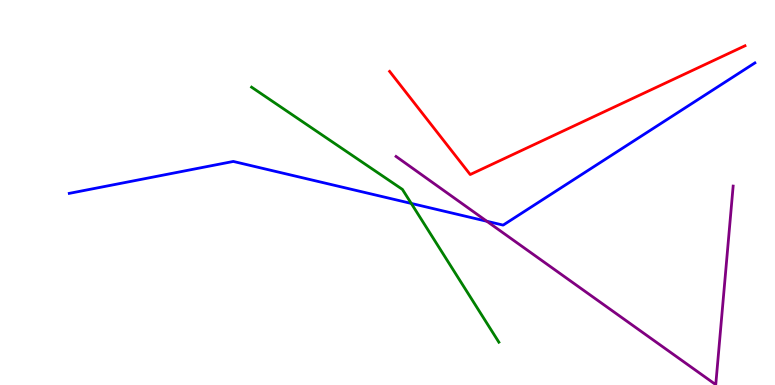[{'lines': ['blue', 'red'], 'intersections': []}, {'lines': ['green', 'red'], 'intersections': []}, {'lines': ['purple', 'red'], 'intersections': []}, {'lines': ['blue', 'green'], 'intersections': [{'x': 5.31, 'y': 4.72}]}, {'lines': ['blue', 'purple'], 'intersections': [{'x': 6.28, 'y': 4.25}]}, {'lines': ['green', 'purple'], 'intersections': []}]